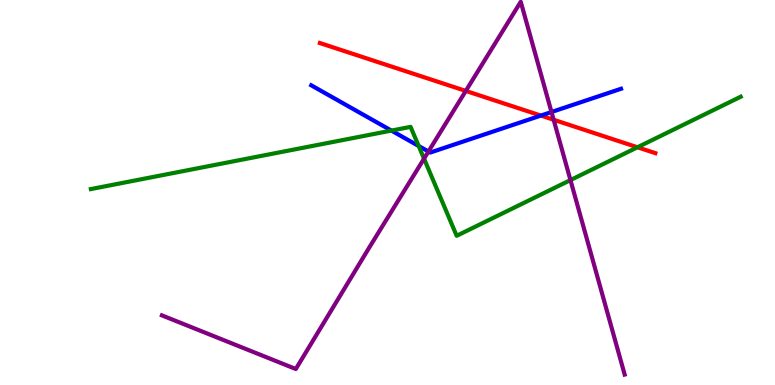[{'lines': ['blue', 'red'], 'intersections': [{'x': 6.98, 'y': 7.0}]}, {'lines': ['green', 'red'], 'intersections': [{'x': 8.23, 'y': 6.17}]}, {'lines': ['purple', 'red'], 'intersections': [{'x': 6.01, 'y': 7.64}, {'x': 7.14, 'y': 6.89}]}, {'lines': ['blue', 'green'], 'intersections': [{'x': 5.05, 'y': 6.61}, {'x': 5.4, 'y': 6.21}]}, {'lines': ['blue', 'purple'], 'intersections': [{'x': 5.53, 'y': 6.06}, {'x': 7.12, 'y': 7.09}]}, {'lines': ['green', 'purple'], 'intersections': [{'x': 5.47, 'y': 5.88}, {'x': 7.36, 'y': 5.32}]}]